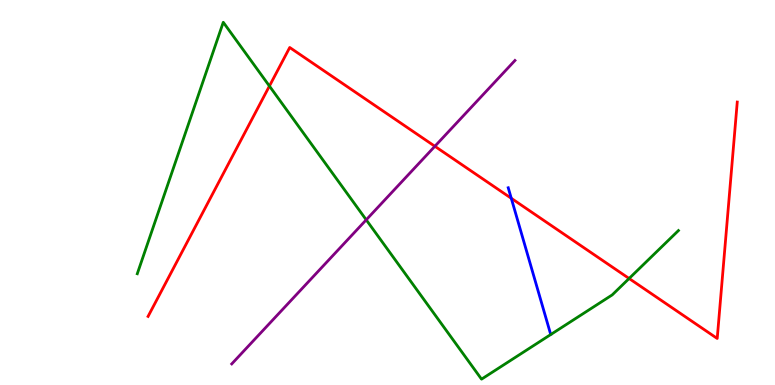[{'lines': ['blue', 'red'], 'intersections': [{'x': 6.6, 'y': 4.85}]}, {'lines': ['green', 'red'], 'intersections': [{'x': 3.48, 'y': 7.76}, {'x': 8.12, 'y': 2.77}]}, {'lines': ['purple', 'red'], 'intersections': [{'x': 5.61, 'y': 6.2}]}, {'lines': ['blue', 'green'], 'intersections': []}, {'lines': ['blue', 'purple'], 'intersections': []}, {'lines': ['green', 'purple'], 'intersections': [{'x': 4.73, 'y': 4.29}]}]